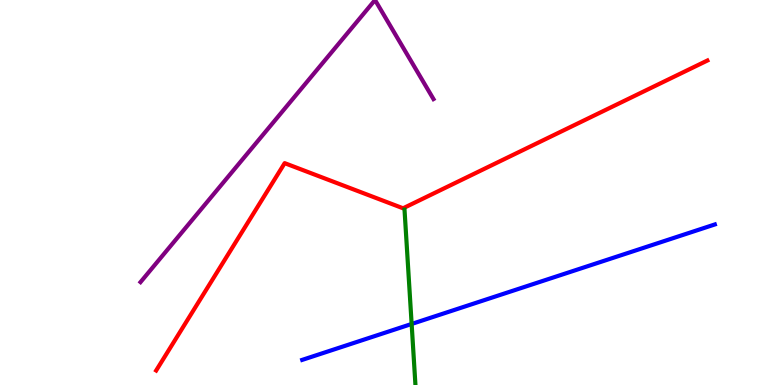[{'lines': ['blue', 'red'], 'intersections': []}, {'lines': ['green', 'red'], 'intersections': []}, {'lines': ['purple', 'red'], 'intersections': []}, {'lines': ['blue', 'green'], 'intersections': [{'x': 5.31, 'y': 1.59}]}, {'lines': ['blue', 'purple'], 'intersections': []}, {'lines': ['green', 'purple'], 'intersections': []}]